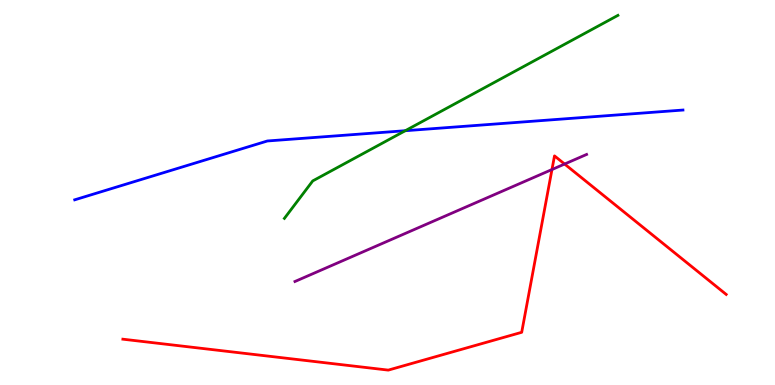[{'lines': ['blue', 'red'], 'intersections': []}, {'lines': ['green', 'red'], 'intersections': []}, {'lines': ['purple', 'red'], 'intersections': [{'x': 7.12, 'y': 5.6}, {'x': 7.29, 'y': 5.74}]}, {'lines': ['blue', 'green'], 'intersections': [{'x': 5.23, 'y': 6.6}]}, {'lines': ['blue', 'purple'], 'intersections': []}, {'lines': ['green', 'purple'], 'intersections': []}]